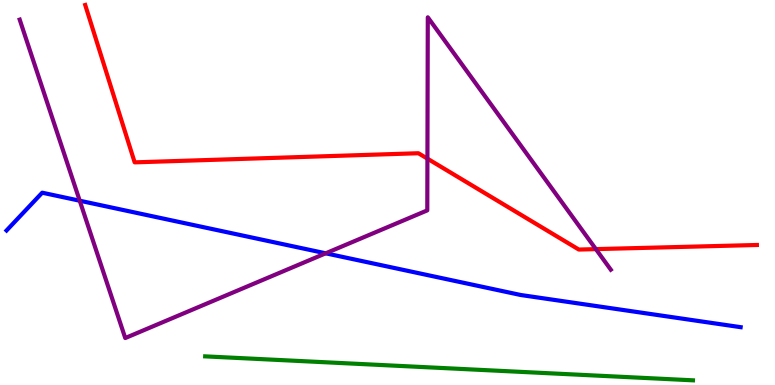[{'lines': ['blue', 'red'], 'intersections': []}, {'lines': ['green', 'red'], 'intersections': []}, {'lines': ['purple', 'red'], 'intersections': [{'x': 5.52, 'y': 5.88}, {'x': 7.69, 'y': 3.53}]}, {'lines': ['blue', 'green'], 'intersections': []}, {'lines': ['blue', 'purple'], 'intersections': [{'x': 1.03, 'y': 4.79}, {'x': 4.2, 'y': 3.42}]}, {'lines': ['green', 'purple'], 'intersections': []}]